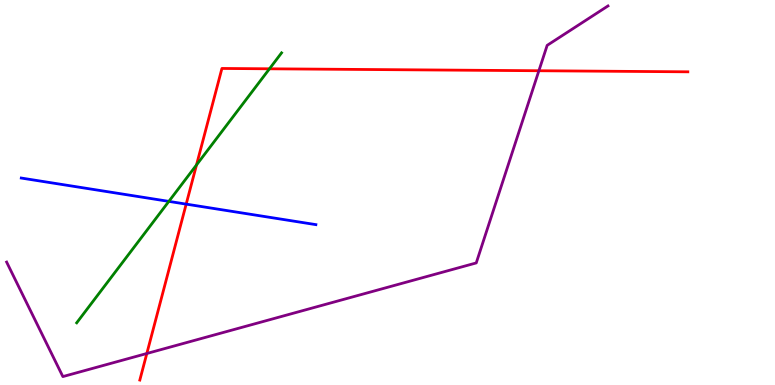[{'lines': ['blue', 'red'], 'intersections': [{'x': 2.4, 'y': 4.7}]}, {'lines': ['green', 'red'], 'intersections': [{'x': 2.54, 'y': 5.72}, {'x': 3.48, 'y': 8.21}]}, {'lines': ['purple', 'red'], 'intersections': [{'x': 1.89, 'y': 0.818}, {'x': 6.95, 'y': 8.16}]}, {'lines': ['blue', 'green'], 'intersections': [{'x': 2.18, 'y': 4.77}]}, {'lines': ['blue', 'purple'], 'intersections': []}, {'lines': ['green', 'purple'], 'intersections': []}]